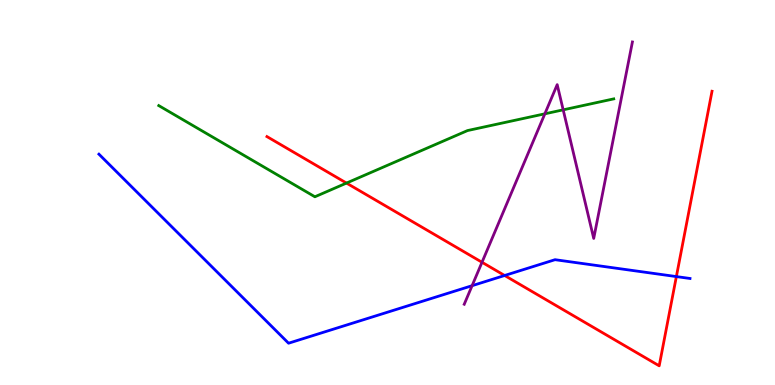[{'lines': ['blue', 'red'], 'intersections': [{'x': 6.51, 'y': 2.84}, {'x': 8.73, 'y': 2.82}]}, {'lines': ['green', 'red'], 'intersections': [{'x': 4.47, 'y': 5.24}]}, {'lines': ['purple', 'red'], 'intersections': [{'x': 6.22, 'y': 3.19}]}, {'lines': ['blue', 'green'], 'intersections': []}, {'lines': ['blue', 'purple'], 'intersections': [{'x': 6.09, 'y': 2.58}]}, {'lines': ['green', 'purple'], 'intersections': [{'x': 7.03, 'y': 7.04}, {'x': 7.27, 'y': 7.15}]}]